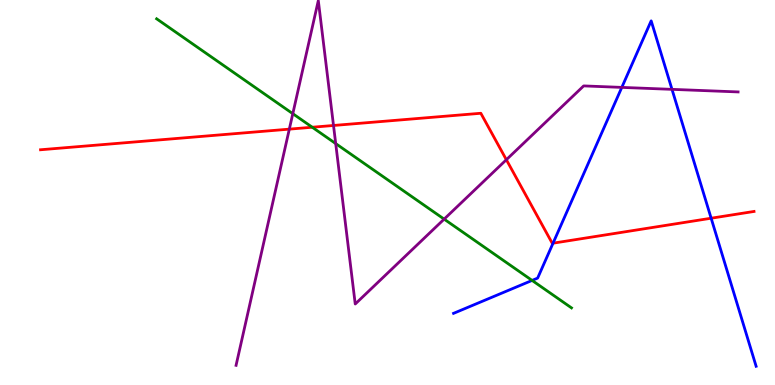[{'lines': ['blue', 'red'], 'intersections': [{'x': 7.14, 'y': 3.68}, {'x': 9.18, 'y': 4.33}]}, {'lines': ['green', 'red'], 'intersections': [{'x': 4.03, 'y': 6.7}]}, {'lines': ['purple', 'red'], 'intersections': [{'x': 3.73, 'y': 6.65}, {'x': 4.3, 'y': 6.74}, {'x': 6.53, 'y': 5.85}]}, {'lines': ['blue', 'green'], 'intersections': [{'x': 6.87, 'y': 2.72}]}, {'lines': ['blue', 'purple'], 'intersections': [{'x': 8.02, 'y': 7.73}, {'x': 8.67, 'y': 7.68}]}, {'lines': ['green', 'purple'], 'intersections': [{'x': 3.78, 'y': 7.05}, {'x': 4.33, 'y': 6.27}, {'x': 5.73, 'y': 4.31}]}]